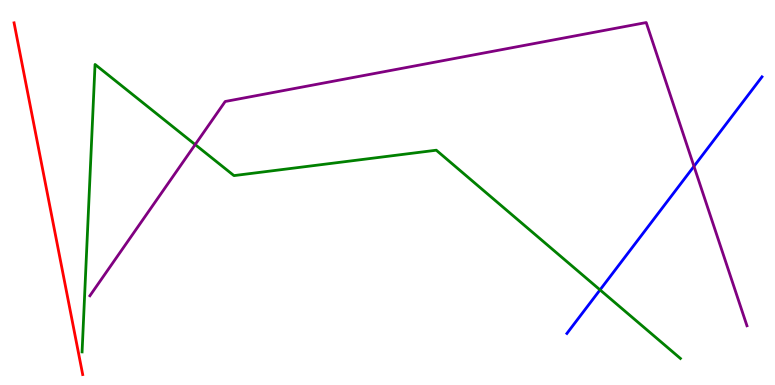[{'lines': ['blue', 'red'], 'intersections': []}, {'lines': ['green', 'red'], 'intersections': []}, {'lines': ['purple', 'red'], 'intersections': []}, {'lines': ['blue', 'green'], 'intersections': [{'x': 7.74, 'y': 2.47}]}, {'lines': ['blue', 'purple'], 'intersections': [{'x': 8.95, 'y': 5.68}]}, {'lines': ['green', 'purple'], 'intersections': [{'x': 2.52, 'y': 6.24}]}]